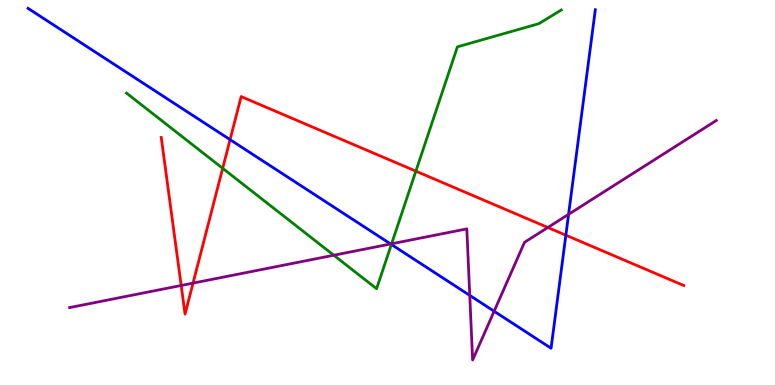[{'lines': ['blue', 'red'], 'intersections': [{'x': 2.97, 'y': 6.37}, {'x': 7.3, 'y': 3.89}]}, {'lines': ['green', 'red'], 'intersections': [{'x': 2.87, 'y': 5.63}, {'x': 5.37, 'y': 5.55}]}, {'lines': ['purple', 'red'], 'intersections': [{'x': 2.34, 'y': 2.59}, {'x': 2.49, 'y': 2.65}, {'x': 7.07, 'y': 4.09}]}, {'lines': ['blue', 'green'], 'intersections': [{'x': 5.05, 'y': 3.65}]}, {'lines': ['blue', 'purple'], 'intersections': [{'x': 5.04, 'y': 3.66}, {'x': 6.06, 'y': 2.33}, {'x': 6.38, 'y': 1.92}, {'x': 7.34, 'y': 4.43}]}, {'lines': ['green', 'purple'], 'intersections': [{'x': 4.31, 'y': 3.37}, {'x': 5.05, 'y': 3.67}]}]